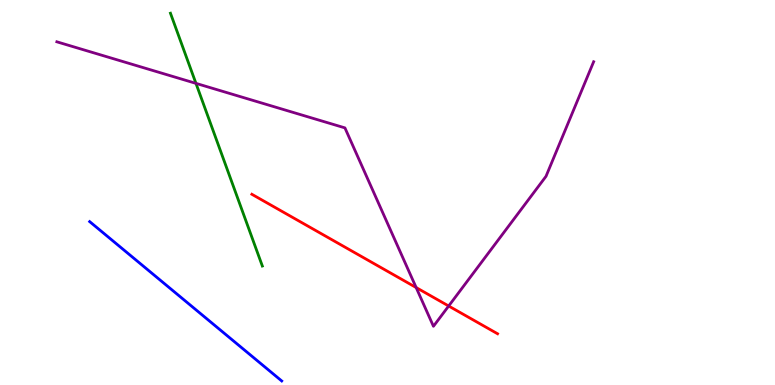[{'lines': ['blue', 'red'], 'intersections': []}, {'lines': ['green', 'red'], 'intersections': []}, {'lines': ['purple', 'red'], 'intersections': [{'x': 5.37, 'y': 2.53}, {'x': 5.79, 'y': 2.05}]}, {'lines': ['blue', 'green'], 'intersections': []}, {'lines': ['blue', 'purple'], 'intersections': []}, {'lines': ['green', 'purple'], 'intersections': [{'x': 2.53, 'y': 7.83}]}]